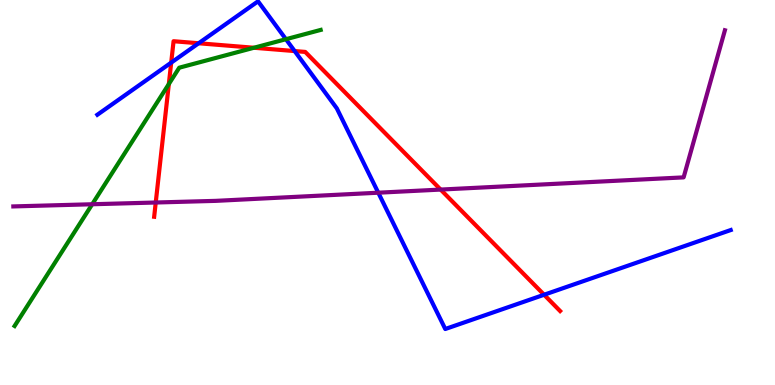[{'lines': ['blue', 'red'], 'intersections': [{'x': 2.21, 'y': 8.37}, {'x': 2.56, 'y': 8.88}, {'x': 3.8, 'y': 8.67}, {'x': 7.02, 'y': 2.34}]}, {'lines': ['green', 'red'], 'intersections': [{'x': 2.18, 'y': 7.82}, {'x': 3.28, 'y': 8.76}]}, {'lines': ['purple', 'red'], 'intersections': [{'x': 2.01, 'y': 4.74}, {'x': 5.69, 'y': 5.08}]}, {'lines': ['blue', 'green'], 'intersections': [{'x': 3.69, 'y': 8.98}]}, {'lines': ['blue', 'purple'], 'intersections': [{'x': 4.88, 'y': 4.99}]}, {'lines': ['green', 'purple'], 'intersections': [{'x': 1.19, 'y': 4.69}]}]